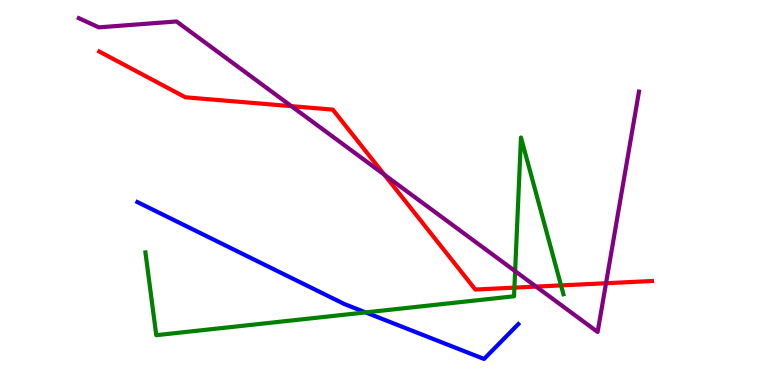[{'lines': ['blue', 'red'], 'intersections': []}, {'lines': ['green', 'red'], 'intersections': [{'x': 6.64, 'y': 2.53}, {'x': 7.24, 'y': 2.59}]}, {'lines': ['purple', 'red'], 'intersections': [{'x': 3.76, 'y': 7.24}, {'x': 4.96, 'y': 5.46}, {'x': 6.92, 'y': 2.56}, {'x': 7.82, 'y': 2.64}]}, {'lines': ['blue', 'green'], 'intersections': [{'x': 4.72, 'y': 1.89}]}, {'lines': ['blue', 'purple'], 'intersections': []}, {'lines': ['green', 'purple'], 'intersections': [{'x': 6.65, 'y': 2.96}]}]